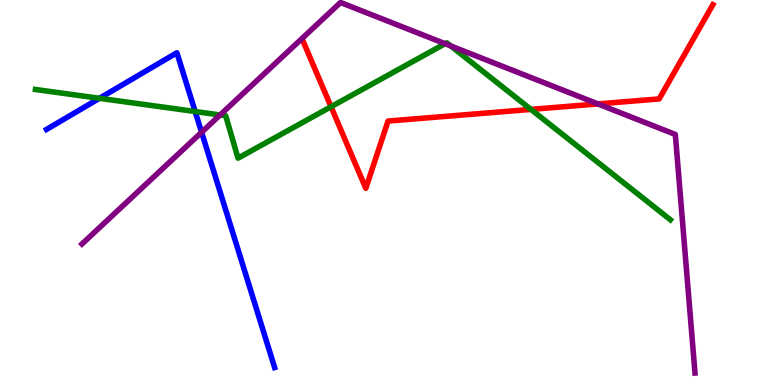[{'lines': ['blue', 'red'], 'intersections': []}, {'lines': ['green', 'red'], 'intersections': [{'x': 4.27, 'y': 7.23}, {'x': 6.85, 'y': 7.16}]}, {'lines': ['purple', 'red'], 'intersections': [{'x': 7.71, 'y': 7.3}]}, {'lines': ['blue', 'green'], 'intersections': [{'x': 1.28, 'y': 7.45}, {'x': 2.52, 'y': 7.1}]}, {'lines': ['blue', 'purple'], 'intersections': [{'x': 2.6, 'y': 6.56}]}, {'lines': ['green', 'purple'], 'intersections': [{'x': 2.84, 'y': 7.01}, {'x': 5.74, 'y': 8.87}, {'x': 5.82, 'y': 8.81}]}]